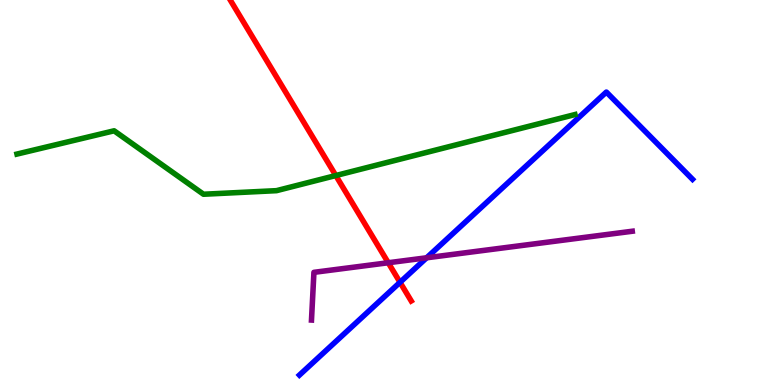[{'lines': ['blue', 'red'], 'intersections': [{'x': 5.16, 'y': 2.67}]}, {'lines': ['green', 'red'], 'intersections': [{'x': 4.33, 'y': 5.44}]}, {'lines': ['purple', 'red'], 'intersections': [{'x': 5.01, 'y': 3.18}]}, {'lines': ['blue', 'green'], 'intersections': []}, {'lines': ['blue', 'purple'], 'intersections': [{'x': 5.5, 'y': 3.3}]}, {'lines': ['green', 'purple'], 'intersections': []}]